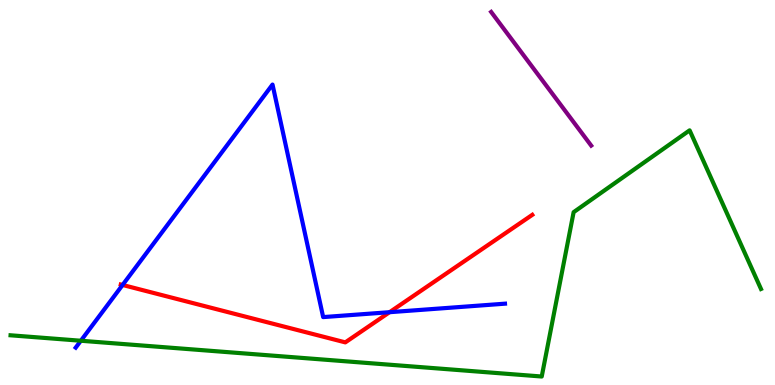[{'lines': ['blue', 'red'], 'intersections': [{'x': 1.58, 'y': 2.6}, {'x': 5.03, 'y': 1.89}]}, {'lines': ['green', 'red'], 'intersections': []}, {'lines': ['purple', 'red'], 'intersections': []}, {'lines': ['blue', 'green'], 'intersections': [{'x': 1.04, 'y': 1.15}]}, {'lines': ['blue', 'purple'], 'intersections': []}, {'lines': ['green', 'purple'], 'intersections': []}]